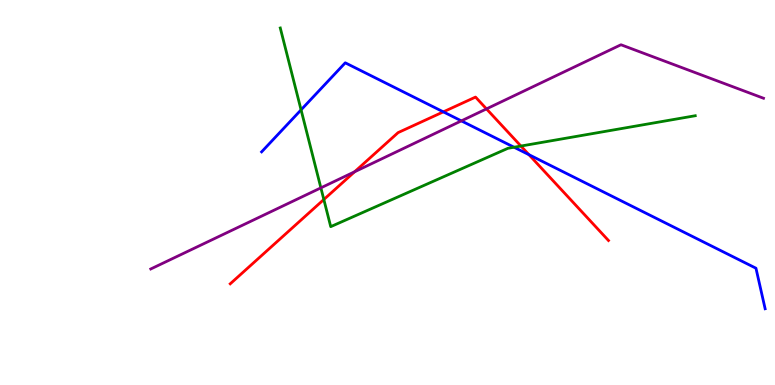[{'lines': ['blue', 'red'], 'intersections': [{'x': 5.72, 'y': 7.09}, {'x': 6.82, 'y': 5.98}]}, {'lines': ['green', 'red'], 'intersections': [{'x': 4.18, 'y': 4.82}, {'x': 6.72, 'y': 6.21}]}, {'lines': ['purple', 'red'], 'intersections': [{'x': 4.58, 'y': 5.54}, {'x': 6.28, 'y': 7.17}]}, {'lines': ['blue', 'green'], 'intersections': [{'x': 3.88, 'y': 7.15}, {'x': 6.63, 'y': 6.18}]}, {'lines': ['blue', 'purple'], 'intersections': [{'x': 5.95, 'y': 6.86}]}, {'lines': ['green', 'purple'], 'intersections': [{'x': 4.14, 'y': 5.12}]}]